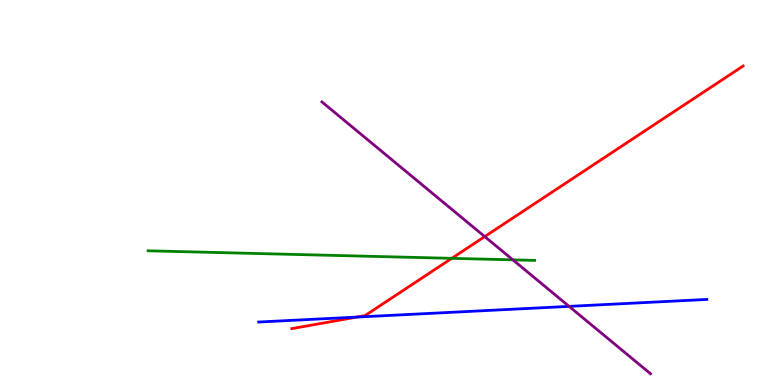[{'lines': ['blue', 'red'], 'intersections': [{'x': 4.6, 'y': 1.76}]}, {'lines': ['green', 'red'], 'intersections': [{'x': 5.83, 'y': 3.29}]}, {'lines': ['purple', 'red'], 'intersections': [{'x': 6.25, 'y': 3.85}]}, {'lines': ['blue', 'green'], 'intersections': []}, {'lines': ['blue', 'purple'], 'intersections': [{'x': 7.34, 'y': 2.04}]}, {'lines': ['green', 'purple'], 'intersections': [{'x': 6.62, 'y': 3.25}]}]